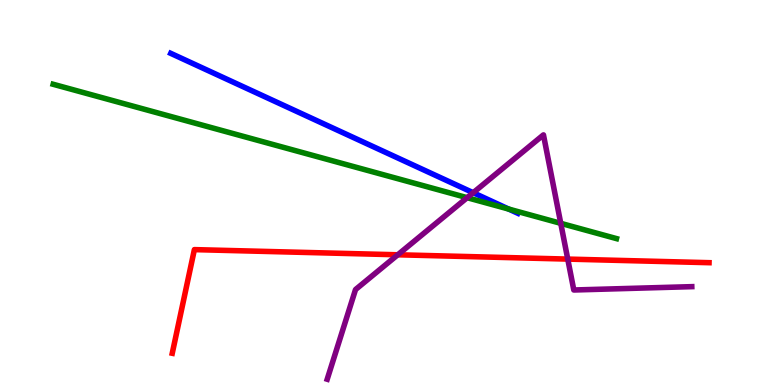[{'lines': ['blue', 'red'], 'intersections': []}, {'lines': ['green', 'red'], 'intersections': []}, {'lines': ['purple', 'red'], 'intersections': [{'x': 5.13, 'y': 3.38}, {'x': 7.33, 'y': 3.27}]}, {'lines': ['blue', 'green'], 'intersections': [{'x': 6.56, 'y': 4.57}]}, {'lines': ['blue', 'purple'], 'intersections': [{'x': 6.11, 'y': 4.99}]}, {'lines': ['green', 'purple'], 'intersections': [{'x': 6.03, 'y': 4.87}, {'x': 7.24, 'y': 4.2}]}]